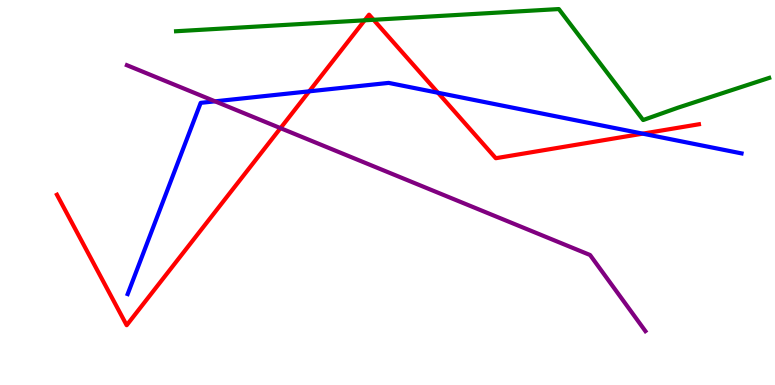[{'lines': ['blue', 'red'], 'intersections': [{'x': 3.99, 'y': 7.63}, {'x': 5.65, 'y': 7.59}, {'x': 8.29, 'y': 6.53}]}, {'lines': ['green', 'red'], 'intersections': [{'x': 4.71, 'y': 9.47}, {'x': 4.82, 'y': 9.49}]}, {'lines': ['purple', 'red'], 'intersections': [{'x': 3.62, 'y': 6.67}]}, {'lines': ['blue', 'green'], 'intersections': []}, {'lines': ['blue', 'purple'], 'intersections': [{'x': 2.77, 'y': 7.37}]}, {'lines': ['green', 'purple'], 'intersections': []}]